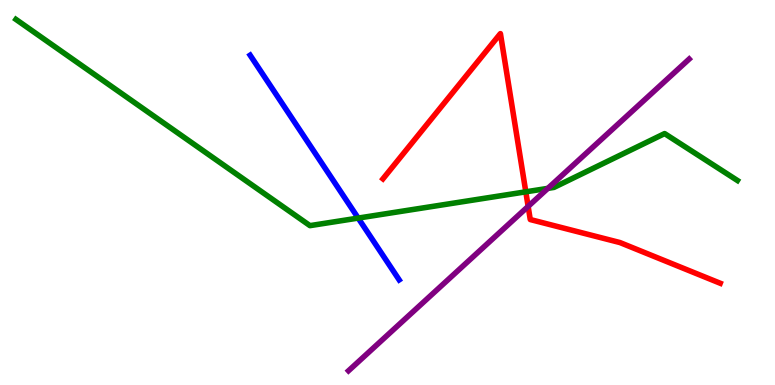[{'lines': ['blue', 'red'], 'intersections': []}, {'lines': ['green', 'red'], 'intersections': [{'x': 6.78, 'y': 5.02}]}, {'lines': ['purple', 'red'], 'intersections': [{'x': 6.81, 'y': 4.64}]}, {'lines': ['blue', 'green'], 'intersections': [{'x': 4.62, 'y': 4.34}]}, {'lines': ['blue', 'purple'], 'intersections': []}, {'lines': ['green', 'purple'], 'intersections': [{'x': 7.07, 'y': 5.11}]}]